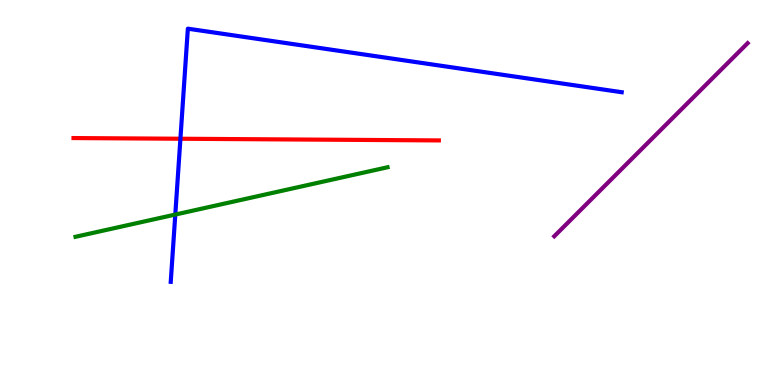[{'lines': ['blue', 'red'], 'intersections': [{'x': 2.33, 'y': 6.4}]}, {'lines': ['green', 'red'], 'intersections': []}, {'lines': ['purple', 'red'], 'intersections': []}, {'lines': ['blue', 'green'], 'intersections': [{'x': 2.26, 'y': 4.43}]}, {'lines': ['blue', 'purple'], 'intersections': []}, {'lines': ['green', 'purple'], 'intersections': []}]